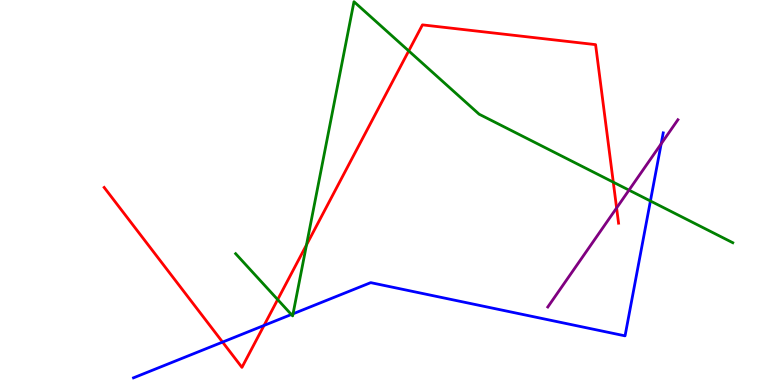[{'lines': ['blue', 'red'], 'intersections': [{'x': 2.87, 'y': 1.11}, {'x': 3.41, 'y': 1.55}]}, {'lines': ['green', 'red'], 'intersections': [{'x': 3.58, 'y': 2.22}, {'x': 3.95, 'y': 3.64}, {'x': 5.27, 'y': 8.68}, {'x': 7.91, 'y': 5.27}]}, {'lines': ['purple', 'red'], 'intersections': [{'x': 7.96, 'y': 4.6}]}, {'lines': ['blue', 'green'], 'intersections': [{'x': 3.76, 'y': 1.83}, {'x': 3.78, 'y': 1.85}, {'x': 8.39, 'y': 4.78}]}, {'lines': ['blue', 'purple'], 'intersections': [{'x': 8.53, 'y': 6.26}]}, {'lines': ['green', 'purple'], 'intersections': [{'x': 8.12, 'y': 5.06}]}]